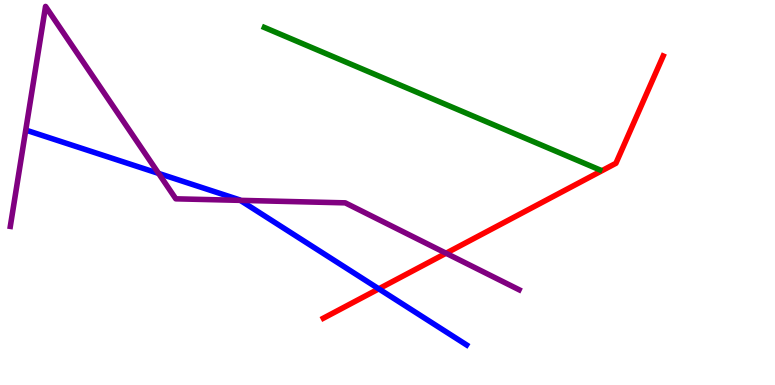[{'lines': ['blue', 'red'], 'intersections': [{'x': 4.89, 'y': 2.5}]}, {'lines': ['green', 'red'], 'intersections': []}, {'lines': ['purple', 'red'], 'intersections': [{'x': 5.76, 'y': 3.42}]}, {'lines': ['blue', 'green'], 'intersections': []}, {'lines': ['blue', 'purple'], 'intersections': [{'x': 2.05, 'y': 5.5}, {'x': 3.1, 'y': 4.8}]}, {'lines': ['green', 'purple'], 'intersections': []}]